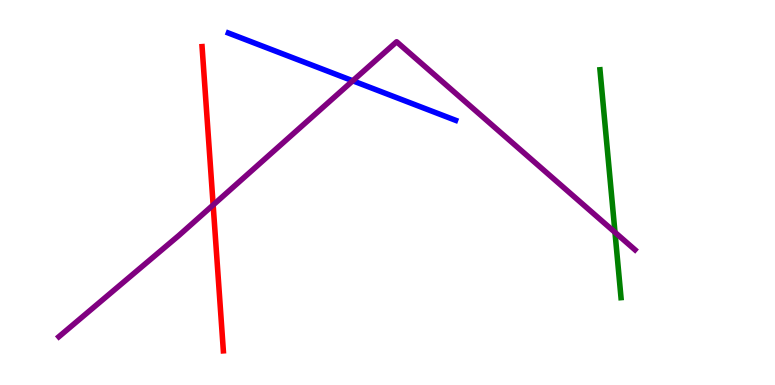[{'lines': ['blue', 'red'], 'intersections': []}, {'lines': ['green', 'red'], 'intersections': []}, {'lines': ['purple', 'red'], 'intersections': [{'x': 2.75, 'y': 4.68}]}, {'lines': ['blue', 'green'], 'intersections': []}, {'lines': ['blue', 'purple'], 'intersections': [{'x': 4.55, 'y': 7.9}]}, {'lines': ['green', 'purple'], 'intersections': [{'x': 7.94, 'y': 3.97}]}]